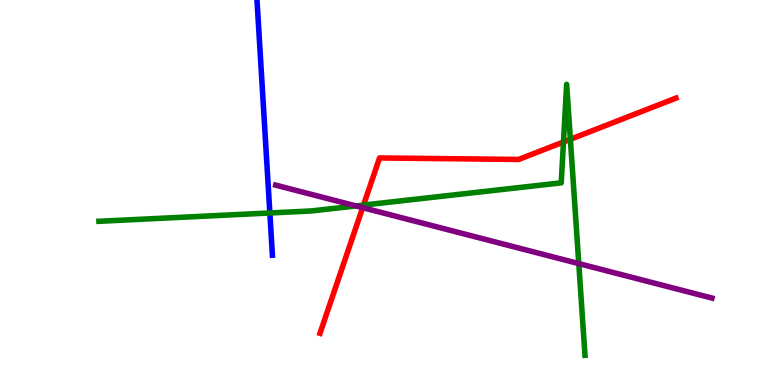[{'lines': ['blue', 'red'], 'intersections': []}, {'lines': ['green', 'red'], 'intersections': [{'x': 4.69, 'y': 4.67}, {'x': 7.27, 'y': 6.31}, {'x': 7.36, 'y': 6.38}]}, {'lines': ['purple', 'red'], 'intersections': [{'x': 4.68, 'y': 4.61}]}, {'lines': ['blue', 'green'], 'intersections': [{'x': 3.48, 'y': 4.47}]}, {'lines': ['blue', 'purple'], 'intersections': []}, {'lines': ['green', 'purple'], 'intersections': [{'x': 4.59, 'y': 4.65}, {'x': 7.47, 'y': 3.15}]}]